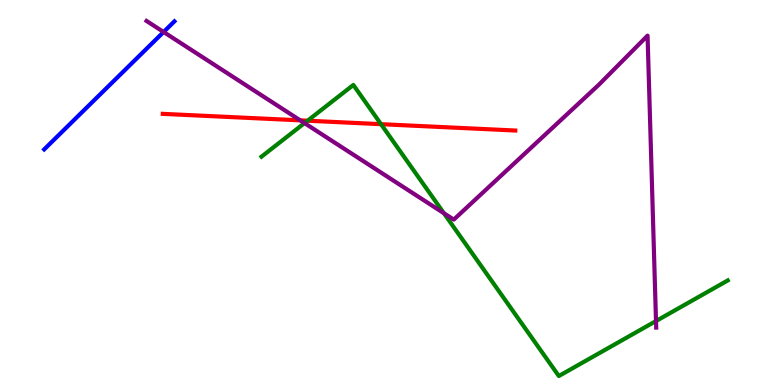[{'lines': ['blue', 'red'], 'intersections': []}, {'lines': ['green', 'red'], 'intersections': [{'x': 3.97, 'y': 6.86}, {'x': 4.92, 'y': 6.77}]}, {'lines': ['purple', 'red'], 'intersections': [{'x': 3.87, 'y': 6.87}]}, {'lines': ['blue', 'green'], 'intersections': []}, {'lines': ['blue', 'purple'], 'intersections': [{'x': 2.11, 'y': 9.17}]}, {'lines': ['green', 'purple'], 'intersections': [{'x': 3.93, 'y': 6.8}, {'x': 5.73, 'y': 4.46}, {'x': 8.46, 'y': 1.66}]}]